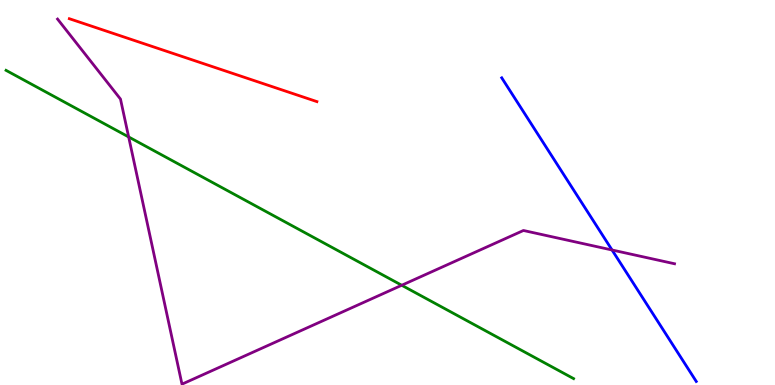[{'lines': ['blue', 'red'], 'intersections': []}, {'lines': ['green', 'red'], 'intersections': []}, {'lines': ['purple', 'red'], 'intersections': []}, {'lines': ['blue', 'green'], 'intersections': []}, {'lines': ['blue', 'purple'], 'intersections': [{'x': 7.9, 'y': 3.51}]}, {'lines': ['green', 'purple'], 'intersections': [{'x': 1.66, 'y': 6.44}, {'x': 5.18, 'y': 2.59}]}]